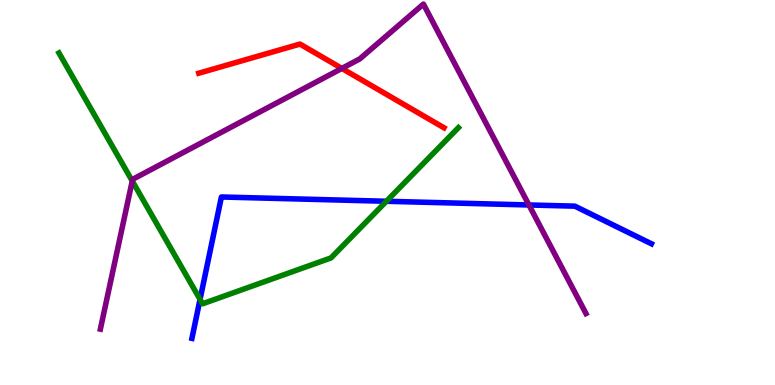[{'lines': ['blue', 'red'], 'intersections': []}, {'lines': ['green', 'red'], 'intersections': []}, {'lines': ['purple', 'red'], 'intersections': [{'x': 4.41, 'y': 8.22}]}, {'lines': ['blue', 'green'], 'intersections': [{'x': 2.58, 'y': 2.22}, {'x': 4.99, 'y': 4.77}]}, {'lines': ['blue', 'purple'], 'intersections': [{'x': 6.83, 'y': 4.68}]}, {'lines': ['green', 'purple'], 'intersections': [{'x': 1.71, 'y': 5.3}]}]